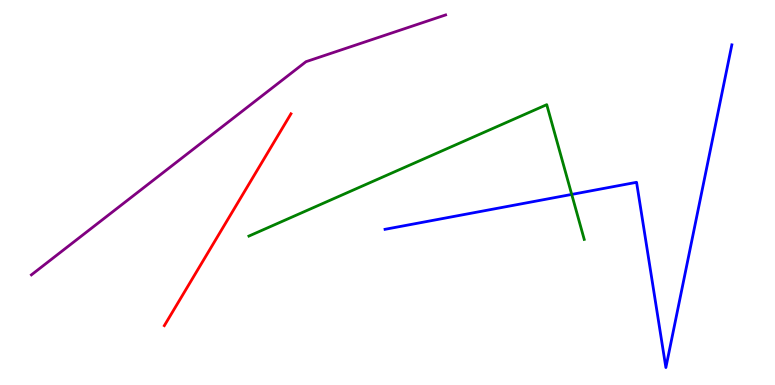[{'lines': ['blue', 'red'], 'intersections': []}, {'lines': ['green', 'red'], 'intersections': []}, {'lines': ['purple', 'red'], 'intersections': []}, {'lines': ['blue', 'green'], 'intersections': [{'x': 7.38, 'y': 4.95}]}, {'lines': ['blue', 'purple'], 'intersections': []}, {'lines': ['green', 'purple'], 'intersections': []}]